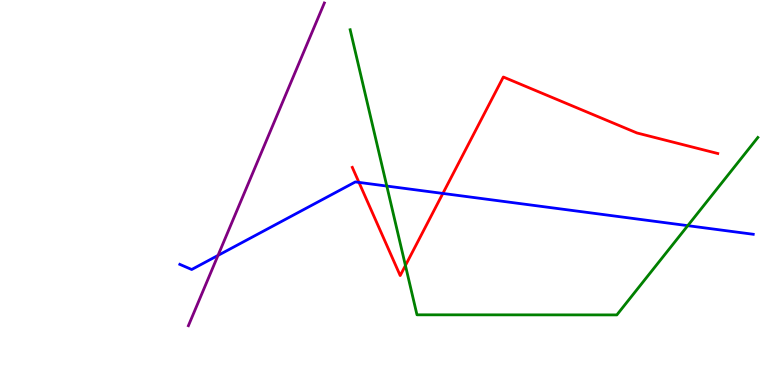[{'lines': ['blue', 'red'], 'intersections': [{'x': 4.63, 'y': 5.26}, {'x': 5.71, 'y': 4.98}]}, {'lines': ['green', 'red'], 'intersections': [{'x': 5.23, 'y': 3.1}]}, {'lines': ['purple', 'red'], 'intersections': []}, {'lines': ['blue', 'green'], 'intersections': [{'x': 4.99, 'y': 5.17}, {'x': 8.87, 'y': 4.14}]}, {'lines': ['blue', 'purple'], 'intersections': [{'x': 2.81, 'y': 3.37}]}, {'lines': ['green', 'purple'], 'intersections': []}]